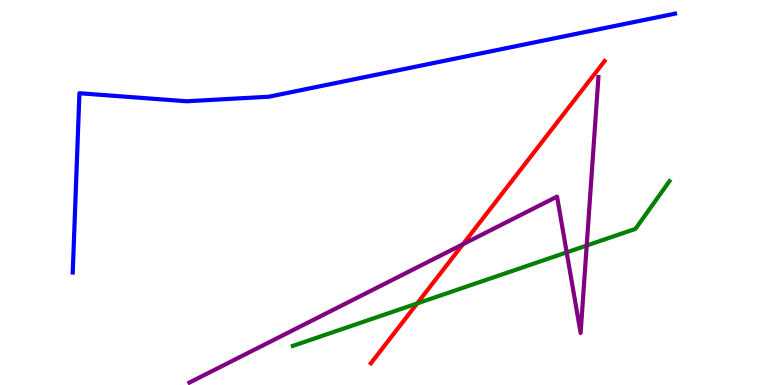[{'lines': ['blue', 'red'], 'intersections': []}, {'lines': ['green', 'red'], 'intersections': [{'x': 5.38, 'y': 2.12}]}, {'lines': ['purple', 'red'], 'intersections': [{'x': 5.97, 'y': 3.66}]}, {'lines': ['blue', 'green'], 'intersections': []}, {'lines': ['blue', 'purple'], 'intersections': []}, {'lines': ['green', 'purple'], 'intersections': [{'x': 7.31, 'y': 3.44}, {'x': 7.57, 'y': 3.62}]}]